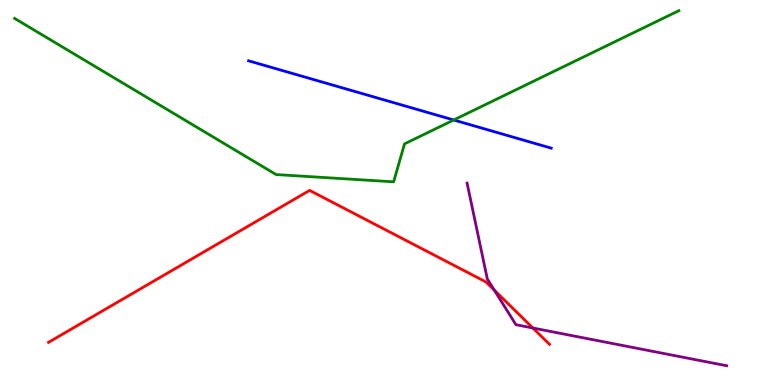[{'lines': ['blue', 'red'], 'intersections': []}, {'lines': ['green', 'red'], 'intersections': []}, {'lines': ['purple', 'red'], 'intersections': [{'x': 6.38, 'y': 2.46}, {'x': 6.88, 'y': 1.48}]}, {'lines': ['blue', 'green'], 'intersections': [{'x': 5.85, 'y': 6.88}]}, {'lines': ['blue', 'purple'], 'intersections': []}, {'lines': ['green', 'purple'], 'intersections': []}]